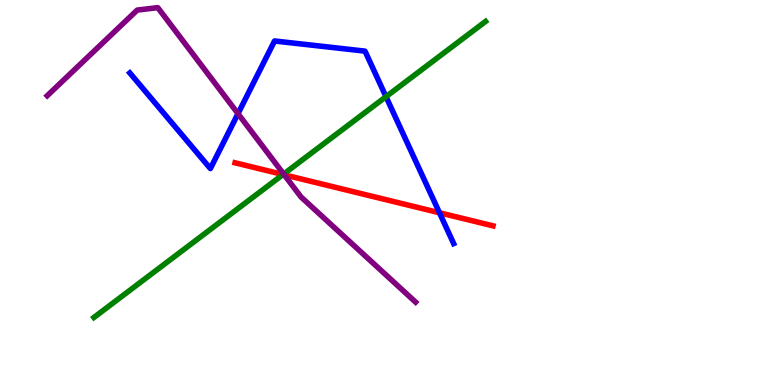[{'lines': ['blue', 'red'], 'intersections': [{'x': 5.67, 'y': 4.47}]}, {'lines': ['green', 'red'], 'intersections': [{'x': 3.65, 'y': 5.47}]}, {'lines': ['purple', 'red'], 'intersections': [{'x': 3.67, 'y': 5.46}]}, {'lines': ['blue', 'green'], 'intersections': [{'x': 4.98, 'y': 7.49}]}, {'lines': ['blue', 'purple'], 'intersections': [{'x': 3.07, 'y': 7.05}]}, {'lines': ['green', 'purple'], 'intersections': [{'x': 3.66, 'y': 5.48}]}]